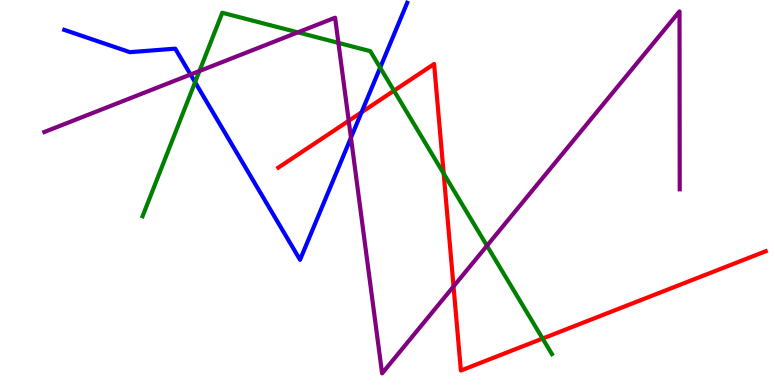[{'lines': ['blue', 'red'], 'intersections': [{'x': 4.67, 'y': 7.08}]}, {'lines': ['green', 'red'], 'intersections': [{'x': 5.08, 'y': 7.64}, {'x': 5.72, 'y': 5.49}, {'x': 7.0, 'y': 1.21}]}, {'lines': ['purple', 'red'], 'intersections': [{'x': 4.5, 'y': 6.86}, {'x': 5.85, 'y': 2.56}]}, {'lines': ['blue', 'green'], 'intersections': [{'x': 2.52, 'y': 7.86}, {'x': 4.91, 'y': 8.24}]}, {'lines': ['blue', 'purple'], 'intersections': [{'x': 2.46, 'y': 8.06}, {'x': 4.53, 'y': 6.42}]}, {'lines': ['green', 'purple'], 'intersections': [{'x': 2.57, 'y': 8.16}, {'x': 3.84, 'y': 9.16}, {'x': 4.37, 'y': 8.89}, {'x': 6.28, 'y': 3.62}]}]